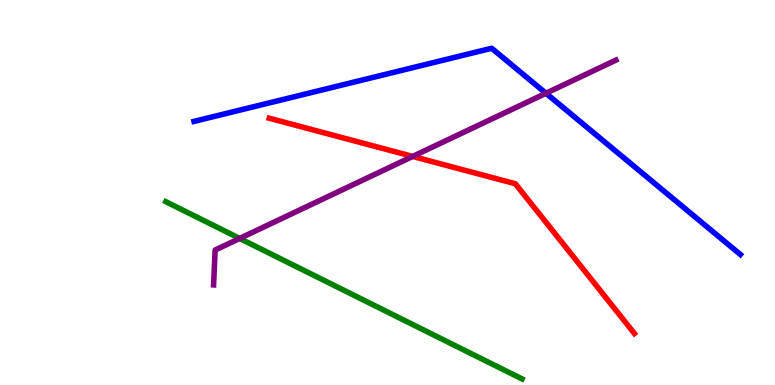[{'lines': ['blue', 'red'], 'intersections': []}, {'lines': ['green', 'red'], 'intersections': []}, {'lines': ['purple', 'red'], 'intersections': [{'x': 5.33, 'y': 5.94}]}, {'lines': ['blue', 'green'], 'intersections': []}, {'lines': ['blue', 'purple'], 'intersections': [{'x': 7.04, 'y': 7.58}]}, {'lines': ['green', 'purple'], 'intersections': [{'x': 3.09, 'y': 3.81}]}]